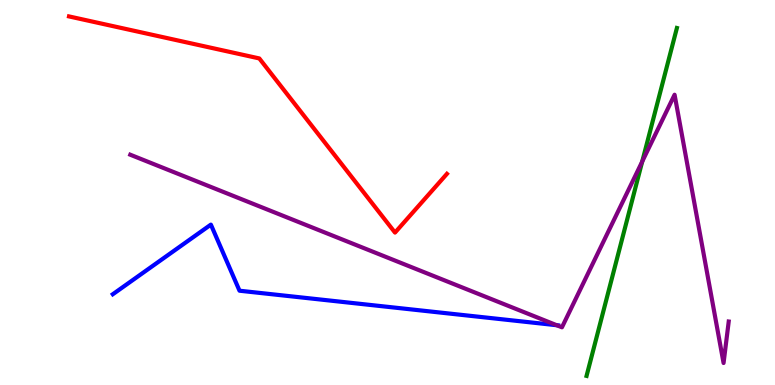[{'lines': ['blue', 'red'], 'intersections': []}, {'lines': ['green', 'red'], 'intersections': []}, {'lines': ['purple', 'red'], 'intersections': []}, {'lines': ['blue', 'green'], 'intersections': []}, {'lines': ['blue', 'purple'], 'intersections': [{'x': 7.18, 'y': 1.55}]}, {'lines': ['green', 'purple'], 'intersections': [{'x': 8.29, 'y': 5.8}]}]